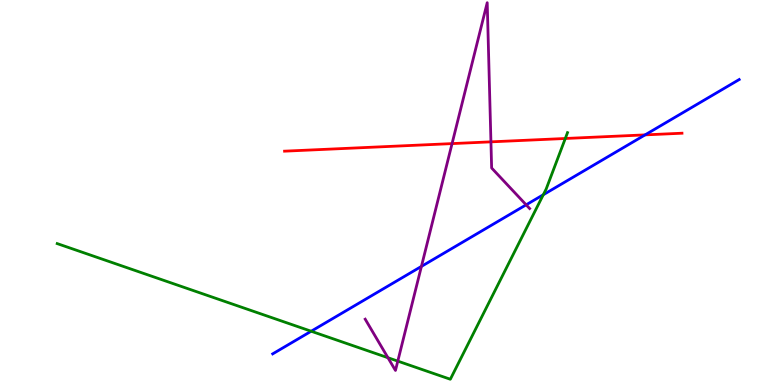[{'lines': ['blue', 'red'], 'intersections': [{'x': 8.32, 'y': 6.5}]}, {'lines': ['green', 'red'], 'intersections': [{'x': 7.29, 'y': 6.4}]}, {'lines': ['purple', 'red'], 'intersections': [{'x': 5.83, 'y': 6.27}, {'x': 6.33, 'y': 6.32}]}, {'lines': ['blue', 'green'], 'intersections': [{'x': 4.02, 'y': 1.4}, {'x': 7.01, 'y': 4.94}]}, {'lines': ['blue', 'purple'], 'intersections': [{'x': 5.44, 'y': 3.08}, {'x': 6.79, 'y': 4.68}]}, {'lines': ['green', 'purple'], 'intersections': [{'x': 5.01, 'y': 0.708}, {'x': 5.13, 'y': 0.62}]}]